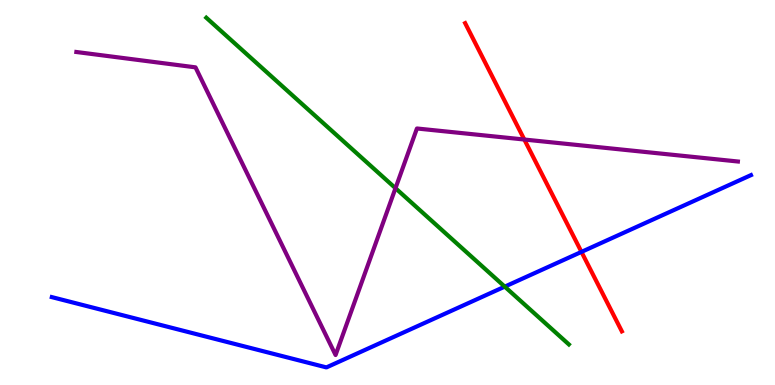[{'lines': ['blue', 'red'], 'intersections': [{'x': 7.5, 'y': 3.46}]}, {'lines': ['green', 'red'], 'intersections': []}, {'lines': ['purple', 'red'], 'intersections': [{'x': 6.77, 'y': 6.38}]}, {'lines': ['blue', 'green'], 'intersections': [{'x': 6.51, 'y': 2.55}]}, {'lines': ['blue', 'purple'], 'intersections': []}, {'lines': ['green', 'purple'], 'intersections': [{'x': 5.1, 'y': 5.11}]}]